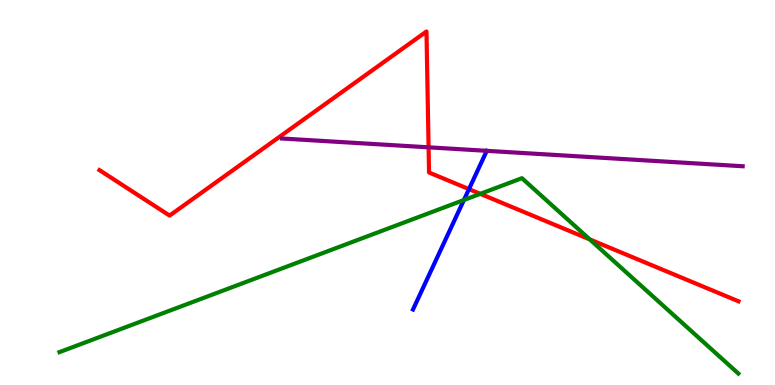[{'lines': ['blue', 'red'], 'intersections': [{'x': 6.05, 'y': 5.09}]}, {'lines': ['green', 'red'], 'intersections': [{'x': 6.2, 'y': 4.97}, {'x': 7.61, 'y': 3.78}]}, {'lines': ['purple', 'red'], 'intersections': [{'x': 5.53, 'y': 6.17}]}, {'lines': ['blue', 'green'], 'intersections': [{'x': 5.99, 'y': 4.81}]}, {'lines': ['blue', 'purple'], 'intersections': []}, {'lines': ['green', 'purple'], 'intersections': []}]